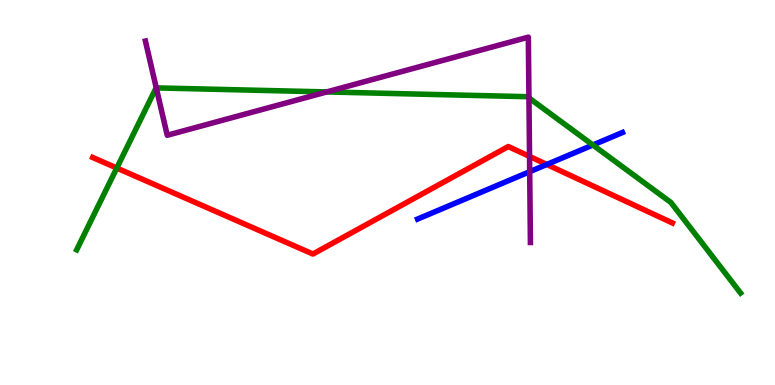[{'lines': ['blue', 'red'], 'intersections': [{'x': 7.06, 'y': 5.73}]}, {'lines': ['green', 'red'], 'intersections': [{'x': 1.51, 'y': 5.64}]}, {'lines': ['purple', 'red'], 'intersections': [{'x': 6.83, 'y': 5.94}]}, {'lines': ['blue', 'green'], 'intersections': [{'x': 7.65, 'y': 6.23}]}, {'lines': ['blue', 'purple'], 'intersections': [{'x': 6.83, 'y': 5.54}]}, {'lines': ['green', 'purple'], 'intersections': [{'x': 2.02, 'y': 7.72}, {'x': 4.22, 'y': 7.61}, {'x': 6.83, 'y': 7.46}]}]